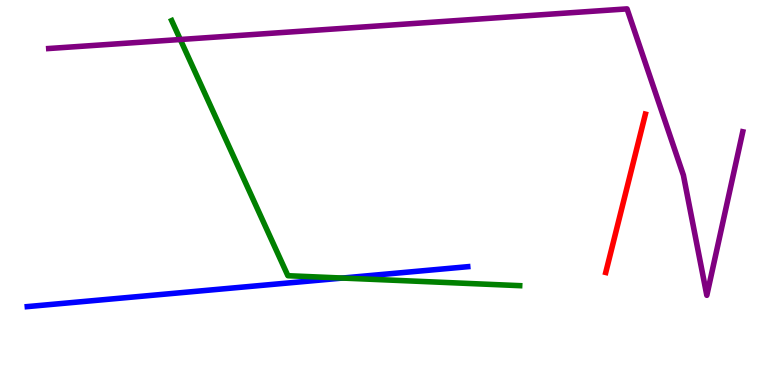[{'lines': ['blue', 'red'], 'intersections': []}, {'lines': ['green', 'red'], 'intersections': []}, {'lines': ['purple', 'red'], 'intersections': []}, {'lines': ['blue', 'green'], 'intersections': [{'x': 4.42, 'y': 2.78}]}, {'lines': ['blue', 'purple'], 'intersections': []}, {'lines': ['green', 'purple'], 'intersections': [{'x': 2.33, 'y': 8.97}]}]